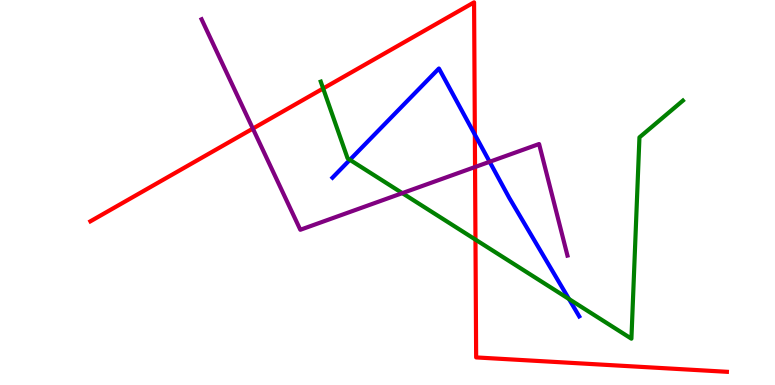[{'lines': ['blue', 'red'], 'intersections': [{'x': 6.13, 'y': 6.5}]}, {'lines': ['green', 'red'], 'intersections': [{'x': 4.17, 'y': 7.7}, {'x': 6.14, 'y': 3.78}]}, {'lines': ['purple', 'red'], 'intersections': [{'x': 3.26, 'y': 6.66}, {'x': 6.13, 'y': 5.66}]}, {'lines': ['blue', 'green'], 'intersections': [{'x': 4.51, 'y': 5.85}, {'x': 7.34, 'y': 2.23}]}, {'lines': ['blue', 'purple'], 'intersections': [{'x': 6.32, 'y': 5.8}]}, {'lines': ['green', 'purple'], 'intersections': [{'x': 5.19, 'y': 4.98}]}]